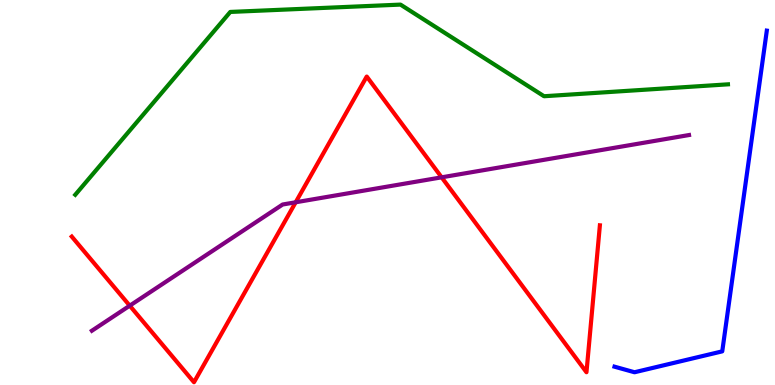[{'lines': ['blue', 'red'], 'intersections': []}, {'lines': ['green', 'red'], 'intersections': []}, {'lines': ['purple', 'red'], 'intersections': [{'x': 1.67, 'y': 2.06}, {'x': 3.82, 'y': 4.75}, {'x': 5.7, 'y': 5.39}]}, {'lines': ['blue', 'green'], 'intersections': []}, {'lines': ['blue', 'purple'], 'intersections': []}, {'lines': ['green', 'purple'], 'intersections': []}]